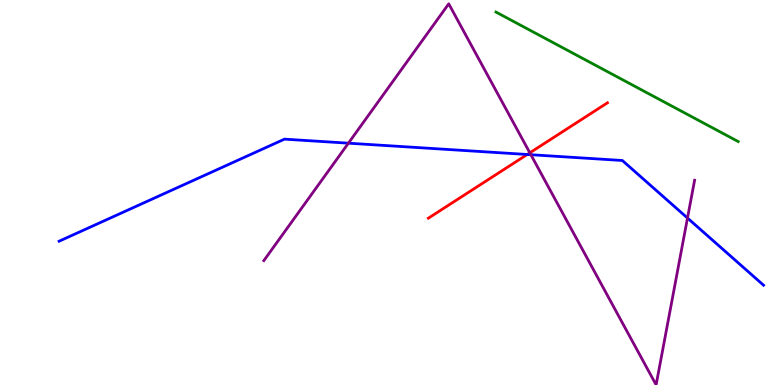[{'lines': ['blue', 'red'], 'intersections': [{'x': 6.8, 'y': 5.99}]}, {'lines': ['green', 'red'], 'intersections': []}, {'lines': ['purple', 'red'], 'intersections': [{'x': 6.84, 'y': 6.03}]}, {'lines': ['blue', 'green'], 'intersections': []}, {'lines': ['blue', 'purple'], 'intersections': [{'x': 4.5, 'y': 6.28}, {'x': 6.85, 'y': 5.98}, {'x': 8.87, 'y': 4.34}]}, {'lines': ['green', 'purple'], 'intersections': []}]